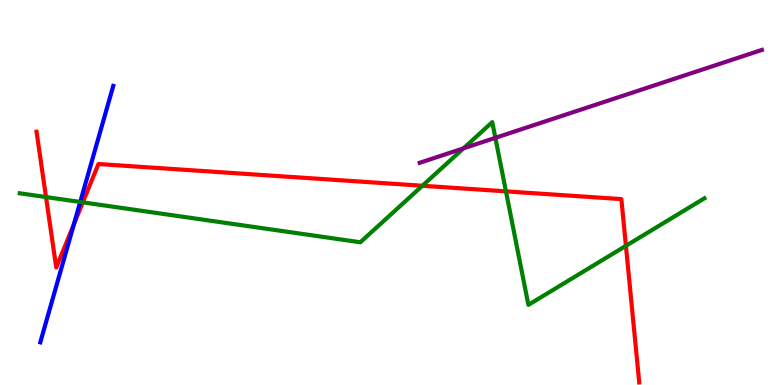[{'lines': ['blue', 'red'], 'intersections': [{'x': 0.953, 'y': 4.17}]}, {'lines': ['green', 'red'], 'intersections': [{'x': 0.594, 'y': 4.88}, {'x': 1.07, 'y': 4.74}, {'x': 5.45, 'y': 5.18}, {'x': 6.53, 'y': 5.03}, {'x': 8.08, 'y': 3.62}]}, {'lines': ['purple', 'red'], 'intersections': []}, {'lines': ['blue', 'green'], 'intersections': [{'x': 1.04, 'y': 4.75}]}, {'lines': ['blue', 'purple'], 'intersections': []}, {'lines': ['green', 'purple'], 'intersections': [{'x': 5.98, 'y': 6.15}, {'x': 6.39, 'y': 6.42}]}]